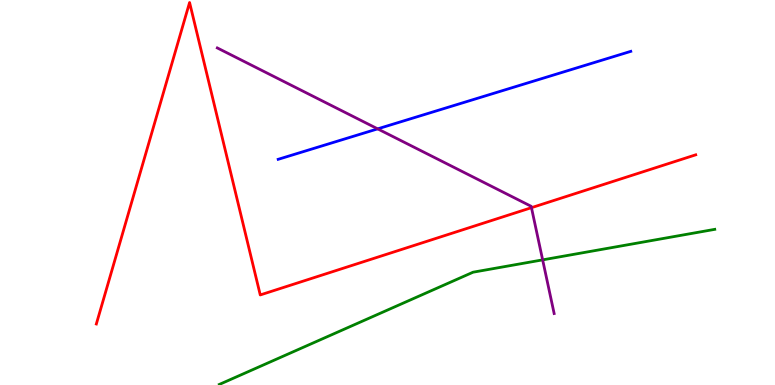[{'lines': ['blue', 'red'], 'intersections': []}, {'lines': ['green', 'red'], 'intersections': []}, {'lines': ['purple', 'red'], 'intersections': [{'x': 6.86, 'y': 4.61}]}, {'lines': ['blue', 'green'], 'intersections': []}, {'lines': ['blue', 'purple'], 'intersections': [{'x': 4.87, 'y': 6.65}]}, {'lines': ['green', 'purple'], 'intersections': [{'x': 7.0, 'y': 3.25}]}]